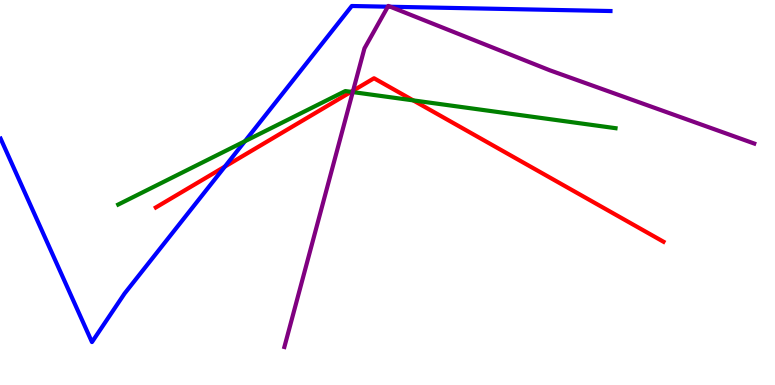[{'lines': ['blue', 'red'], 'intersections': [{'x': 2.9, 'y': 5.67}]}, {'lines': ['green', 'red'], 'intersections': [{'x': 4.53, 'y': 7.61}, {'x': 5.33, 'y': 7.39}]}, {'lines': ['purple', 'red'], 'intersections': [{'x': 4.56, 'y': 7.65}]}, {'lines': ['blue', 'green'], 'intersections': [{'x': 3.16, 'y': 6.33}]}, {'lines': ['blue', 'purple'], 'intersections': [{'x': 5.0, 'y': 9.83}, {'x': 5.04, 'y': 9.82}]}, {'lines': ['green', 'purple'], 'intersections': [{'x': 4.55, 'y': 7.61}]}]